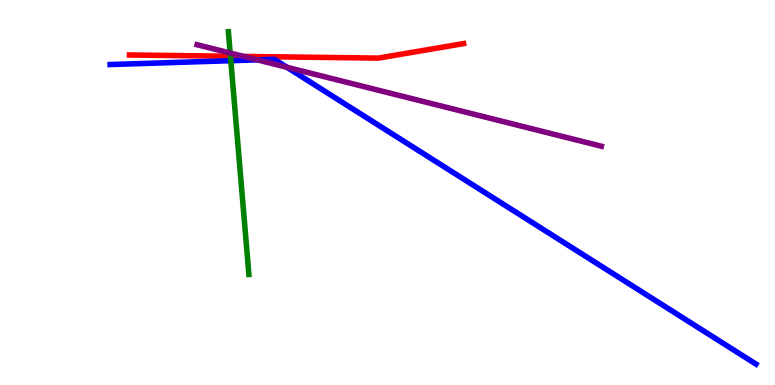[{'lines': ['blue', 'red'], 'intersections': []}, {'lines': ['green', 'red'], 'intersections': [{'x': 2.97, 'y': 8.54}]}, {'lines': ['purple', 'red'], 'intersections': [{'x': 3.14, 'y': 8.53}]}, {'lines': ['blue', 'green'], 'intersections': [{'x': 2.98, 'y': 8.42}]}, {'lines': ['blue', 'purple'], 'intersections': [{'x': 3.32, 'y': 8.45}, {'x': 3.7, 'y': 8.25}]}, {'lines': ['green', 'purple'], 'intersections': [{'x': 2.97, 'y': 8.62}]}]